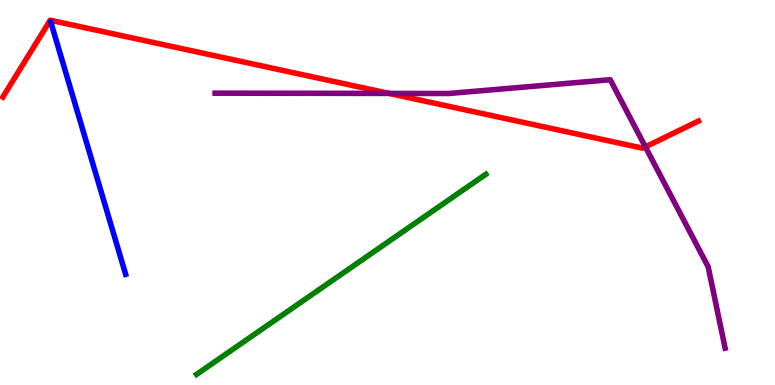[{'lines': ['blue', 'red'], 'intersections': []}, {'lines': ['green', 'red'], 'intersections': []}, {'lines': ['purple', 'red'], 'intersections': [{'x': 5.02, 'y': 7.57}, {'x': 8.33, 'y': 6.18}]}, {'lines': ['blue', 'green'], 'intersections': []}, {'lines': ['blue', 'purple'], 'intersections': []}, {'lines': ['green', 'purple'], 'intersections': []}]